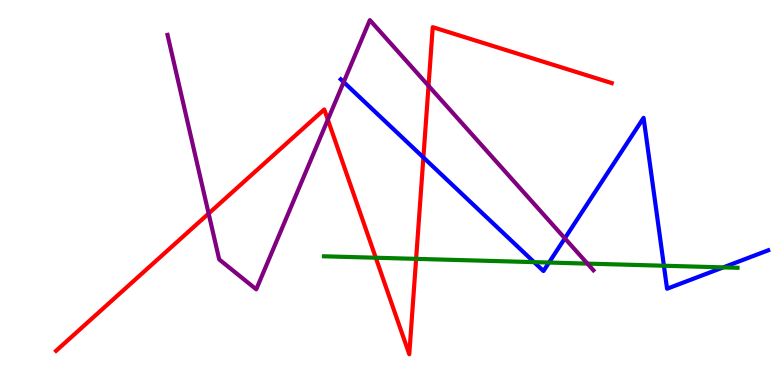[{'lines': ['blue', 'red'], 'intersections': [{'x': 5.46, 'y': 5.91}]}, {'lines': ['green', 'red'], 'intersections': [{'x': 4.85, 'y': 3.31}, {'x': 5.37, 'y': 3.28}]}, {'lines': ['purple', 'red'], 'intersections': [{'x': 2.69, 'y': 4.45}, {'x': 4.23, 'y': 6.89}, {'x': 5.53, 'y': 7.77}]}, {'lines': ['blue', 'green'], 'intersections': [{'x': 6.89, 'y': 3.19}, {'x': 7.08, 'y': 3.18}, {'x': 8.57, 'y': 3.1}, {'x': 9.33, 'y': 3.06}]}, {'lines': ['blue', 'purple'], 'intersections': [{'x': 4.43, 'y': 7.87}, {'x': 7.29, 'y': 3.81}]}, {'lines': ['green', 'purple'], 'intersections': [{'x': 7.58, 'y': 3.15}]}]